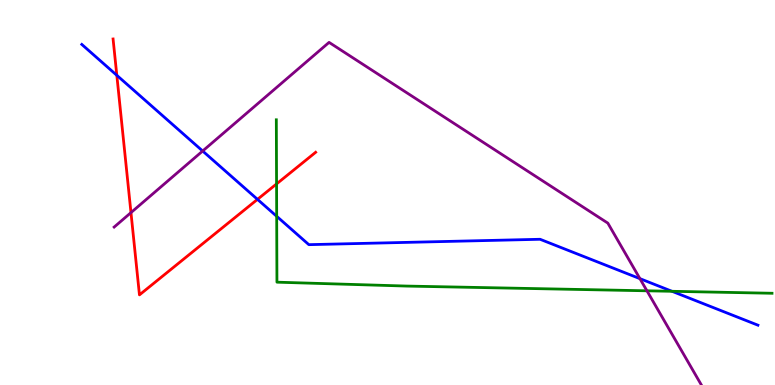[{'lines': ['blue', 'red'], 'intersections': [{'x': 1.51, 'y': 8.04}, {'x': 3.32, 'y': 4.82}]}, {'lines': ['green', 'red'], 'intersections': [{'x': 3.57, 'y': 5.22}]}, {'lines': ['purple', 'red'], 'intersections': [{'x': 1.69, 'y': 4.48}]}, {'lines': ['blue', 'green'], 'intersections': [{'x': 3.57, 'y': 4.38}, {'x': 8.67, 'y': 2.43}]}, {'lines': ['blue', 'purple'], 'intersections': [{'x': 2.61, 'y': 6.08}, {'x': 8.26, 'y': 2.76}]}, {'lines': ['green', 'purple'], 'intersections': [{'x': 8.35, 'y': 2.45}]}]